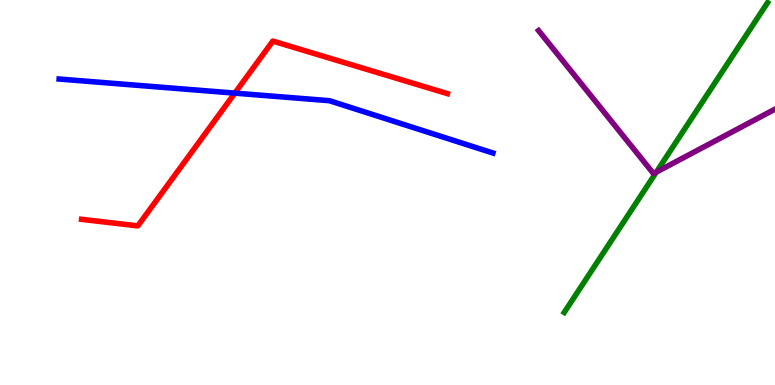[{'lines': ['blue', 'red'], 'intersections': [{'x': 3.03, 'y': 7.58}]}, {'lines': ['green', 'red'], 'intersections': []}, {'lines': ['purple', 'red'], 'intersections': []}, {'lines': ['blue', 'green'], 'intersections': []}, {'lines': ['blue', 'purple'], 'intersections': []}, {'lines': ['green', 'purple'], 'intersections': [{'x': 8.47, 'y': 5.53}]}]